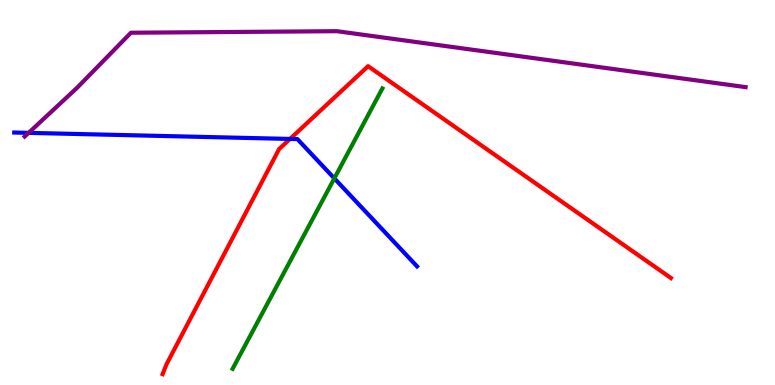[{'lines': ['blue', 'red'], 'intersections': [{'x': 3.74, 'y': 6.39}]}, {'lines': ['green', 'red'], 'intersections': []}, {'lines': ['purple', 'red'], 'intersections': []}, {'lines': ['blue', 'green'], 'intersections': [{'x': 4.31, 'y': 5.37}]}, {'lines': ['blue', 'purple'], 'intersections': [{'x': 0.369, 'y': 6.55}]}, {'lines': ['green', 'purple'], 'intersections': []}]